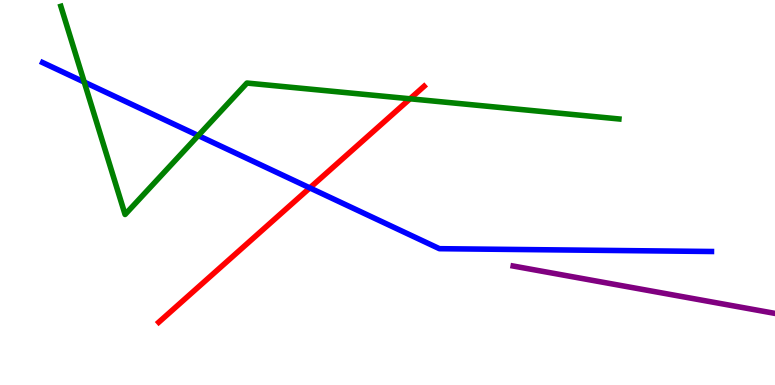[{'lines': ['blue', 'red'], 'intersections': [{'x': 4.0, 'y': 5.12}]}, {'lines': ['green', 'red'], 'intersections': [{'x': 5.29, 'y': 7.43}]}, {'lines': ['purple', 'red'], 'intersections': []}, {'lines': ['blue', 'green'], 'intersections': [{'x': 1.09, 'y': 7.87}, {'x': 2.56, 'y': 6.48}]}, {'lines': ['blue', 'purple'], 'intersections': []}, {'lines': ['green', 'purple'], 'intersections': []}]